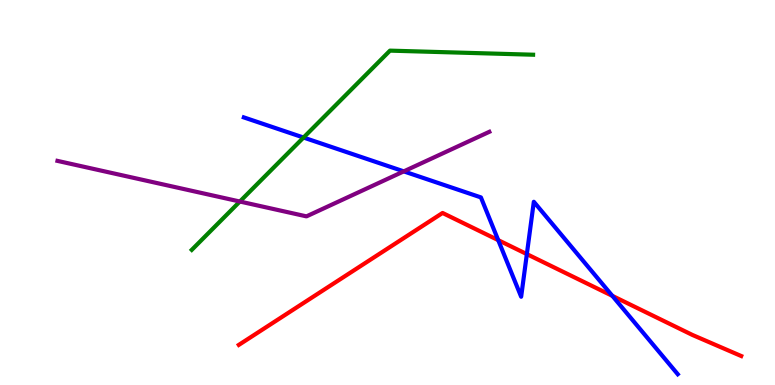[{'lines': ['blue', 'red'], 'intersections': [{'x': 6.43, 'y': 3.76}, {'x': 6.8, 'y': 3.4}, {'x': 7.9, 'y': 2.32}]}, {'lines': ['green', 'red'], 'intersections': []}, {'lines': ['purple', 'red'], 'intersections': []}, {'lines': ['blue', 'green'], 'intersections': [{'x': 3.92, 'y': 6.43}]}, {'lines': ['blue', 'purple'], 'intersections': [{'x': 5.21, 'y': 5.55}]}, {'lines': ['green', 'purple'], 'intersections': [{'x': 3.09, 'y': 4.77}]}]